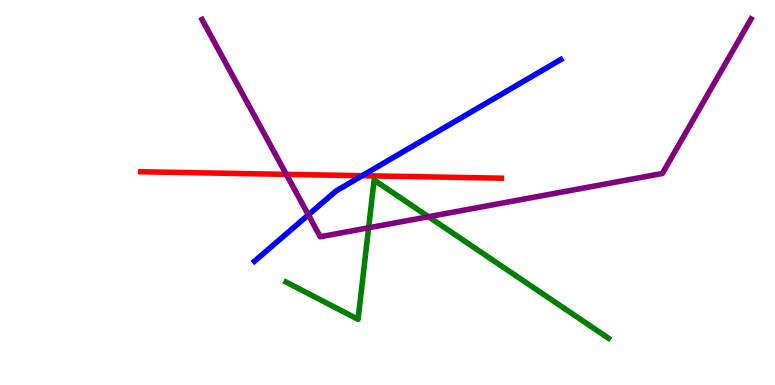[{'lines': ['blue', 'red'], 'intersections': [{'x': 4.67, 'y': 5.44}]}, {'lines': ['green', 'red'], 'intersections': []}, {'lines': ['purple', 'red'], 'intersections': [{'x': 3.69, 'y': 5.47}]}, {'lines': ['blue', 'green'], 'intersections': []}, {'lines': ['blue', 'purple'], 'intersections': [{'x': 3.98, 'y': 4.42}]}, {'lines': ['green', 'purple'], 'intersections': [{'x': 4.76, 'y': 4.08}, {'x': 5.53, 'y': 4.37}]}]